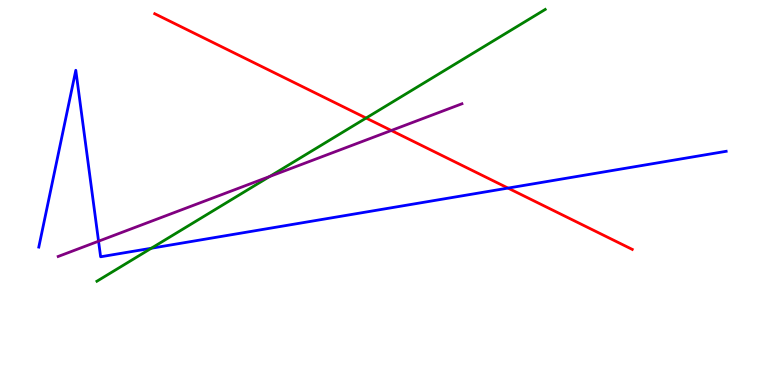[{'lines': ['blue', 'red'], 'intersections': [{'x': 6.56, 'y': 5.11}]}, {'lines': ['green', 'red'], 'intersections': [{'x': 4.72, 'y': 6.93}]}, {'lines': ['purple', 'red'], 'intersections': [{'x': 5.05, 'y': 6.61}]}, {'lines': ['blue', 'green'], 'intersections': [{'x': 1.95, 'y': 3.55}]}, {'lines': ['blue', 'purple'], 'intersections': [{'x': 1.27, 'y': 3.73}]}, {'lines': ['green', 'purple'], 'intersections': [{'x': 3.48, 'y': 5.42}]}]